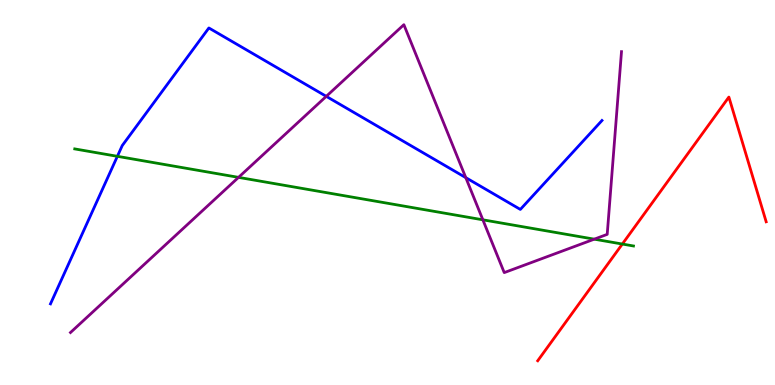[{'lines': ['blue', 'red'], 'intersections': []}, {'lines': ['green', 'red'], 'intersections': [{'x': 8.03, 'y': 3.66}]}, {'lines': ['purple', 'red'], 'intersections': []}, {'lines': ['blue', 'green'], 'intersections': [{'x': 1.51, 'y': 5.94}]}, {'lines': ['blue', 'purple'], 'intersections': [{'x': 4.21, 'y': 7.5}, {'x': 6.01, 'y': 5.39}]}, {'lines': ['green', 'purple'], 'intersections': [{'x': 3.08, 'y': 5.39}, {'x': 6.23, 'y': 4.29}, {'x': 7.67, 'y': 3.79}]}]